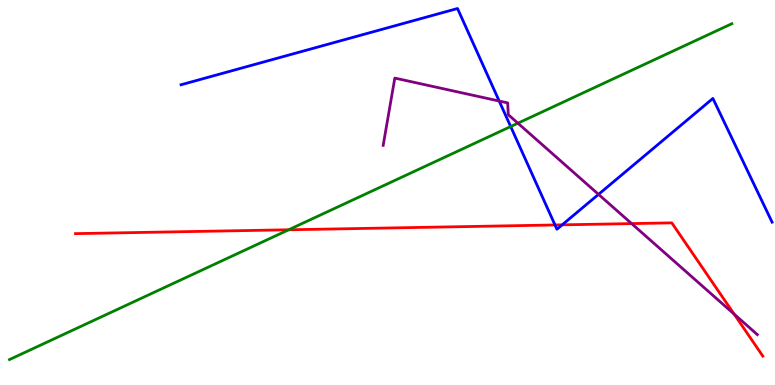[{'lines': ['blue', 'red'], 'intersections': [{'x': 7.16, 'y': 4.16}, {'x': 7.25, 'y': 4.16}]}, {'lines': ['green', 'red'], 'intersections': [{'x': 3.72, 'y': 4.03}]}, {'lines': ['purple', 'red'], 'intersections': [{'x': 8.15, 'y': 4.19}, {'x': 9.47, 'y': 1.84}]}, {'lines': ['blue', 'green'], 'intersections': [{'x': 6.59, 'y': 6.71}]}, {'lines': ['blue', 'purple'], 'intersections': [{'x': 6.44, 'y': 7.38}, {'x': 7.72, 'y': 4.95}]}, {'lines': ['green', 'purple'], 'intersections': [{'x': 6.68, 'y': 6.8}]}]